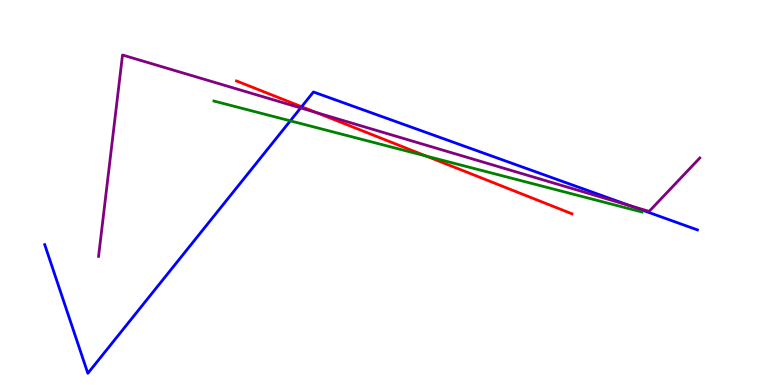[{'lines': ['blue', 'red'], 'intersections': [{'x': 3.89, 'y': 7.23}]}, {'lines': ['green', 'red'], 'intersections': [{'x': 5.5, 'y': 5.95}]}, {'lines': ['purple', 'red'], 'intersections': [{'x': 4.08, 'y': 7.08}]}, {'lines': ['blue', 'green'], 'intersections': [{'x': 3.75, 'y': 6.86}]}, {'lines': ['blue', 'purple'], 'intersections': [{'x': 3.88, 'y': 7.2}, {'x': 8.14, 'y': 4.65}]}, {'lines': ['green', 'purple'], 'intersections': []}]